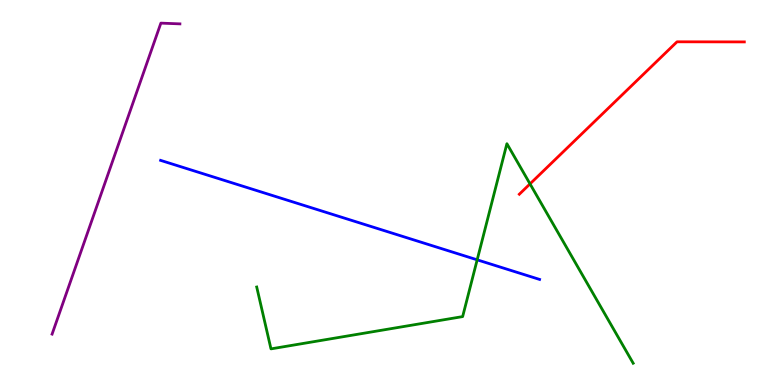[{'lines': ['blue', 'red'], 'intersections': []}, {'lines': ['green', 'red'], 'intersections': [{'x': 6.84, 'y': 5.22}]}, {'lines': ['purple', 'red'], 'intersections': []}, {'lines': ['blue', 'green'], 'intersections': [{'x': 6.16, 'y': 3.25}]}, {'lines': ['blue', 'purple'], 'intersections': []}, {'lines': ['green', 'purple'], 'intersections': []}]